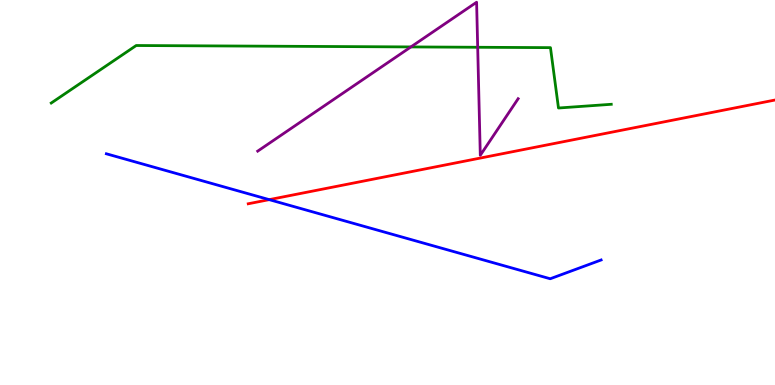[{'lines': ['blue', 'red'], 'intersections': [{'x': 3.47, 'y': 4.81}]}, {'lines': ['green', 'red'], 'intersections': []}, {'lines': ['purple', 'red'], 'intersections': []}, {'lines': ['blue', 'green'], 'intersections': []}, {'lines': ['blue', 'purple'], 'intersections': []}, {'lines': ['green', 'purple'], 'intersections': [{'x': 5.3, 'y': 8.78}, {'x': 6.16, 'y': 8.77}]}]